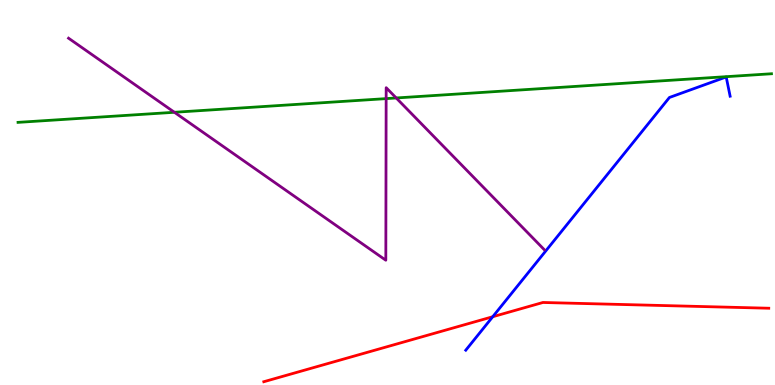[{'lines': ['blue', 'red'], 'intersections': [{'x': 6.36, 'y': 1.77}]}, {'lines': ['green', 'red'], 'intersections': []}, {'lines': ['purple', 'red'], 'intersections': []}, {'lines': ['blue', 'green'], 'intersections': []}, {'lines': ['blue', 'purple'], 'intersections': []}, {'lines': ['green', 'purple'], 'intersections': [{'x': 2.25, 'y': 7.08}, {'x': 4.98, 'y': 7.44}, {'x': 5.11, 'y': 7.46}]}]